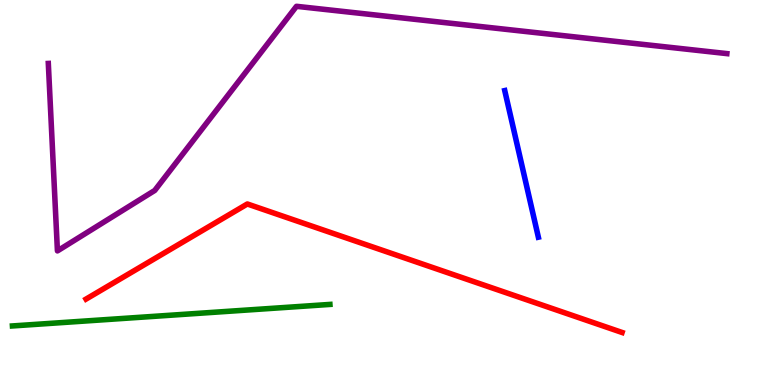[{'lines': ['blue', 'red'], 'intersections': []}, {'lines': ['green', 'red'], 'intersections': []}, {'lines': ['purple', 'red'], 'intersections': []}, {'lines': ['blue', 'green'], 'intersections': []}, {'lines': ['blue', 'purple'], 'intersections': []}, {'lines': ['green', 'purple'], 'intersections': []}]